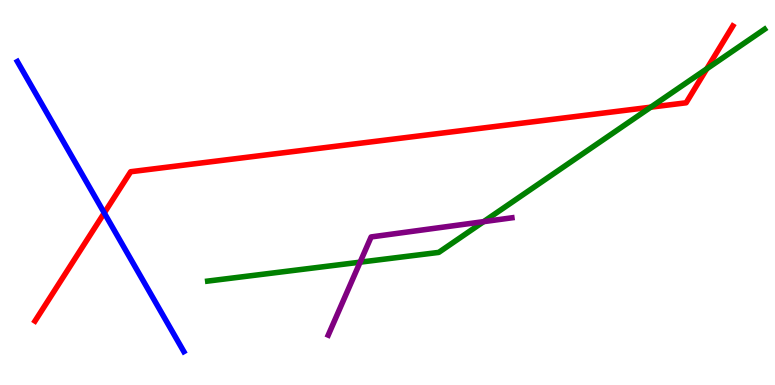[{'lines': ['blue', 'red'], 'intersections': [{'x': 1.35, 'y': 4.47}]}, {'lines': ['green', 'red'], 'intersections': [{'x': 8.4, 'y': 7.22}, {'x': 9.12, 'y': 8.21}]}, {'lines': ['purple', 'red'], 'intersections': []}, {'lines': ['blue', 'green'], 'intersections': []}, {'lines': ['blue', 'purple'], 'intersections': []}, {'lines': ['green', 'purple'], 'intersections': [{'x': 4.65, 'y': 3.19}, {'x': 6.24, 'y': 4.24}]}]